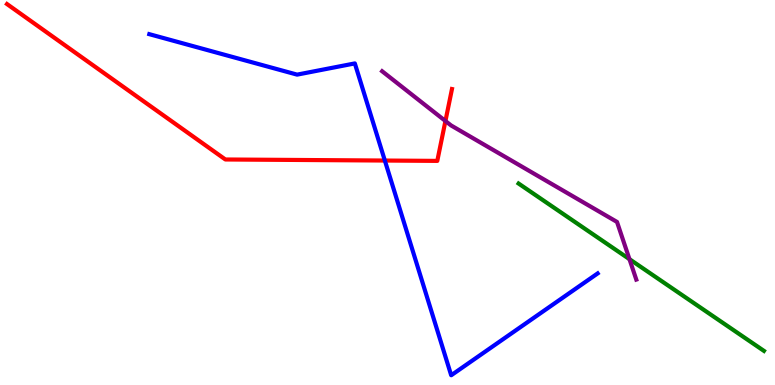[{'lines': ['blue', 'red'], 'intersections': [{'x': 4.97, 'y': 5.83}]}, {'lines': ['green', 'red'], 'intersections': []}, {'lines': ['purple', 'red'], 'intersections': [{'x': 5.75, 'y': 6.86}]}, {'lines': ['blue', 'green'], 'intersections': []}, {'lines': ['blue', 'purple'], 'intersections': []}, {'lines': ['green', 'purple'], 'intersections': [{'x': 8.12, 'y': 3.27}]}]